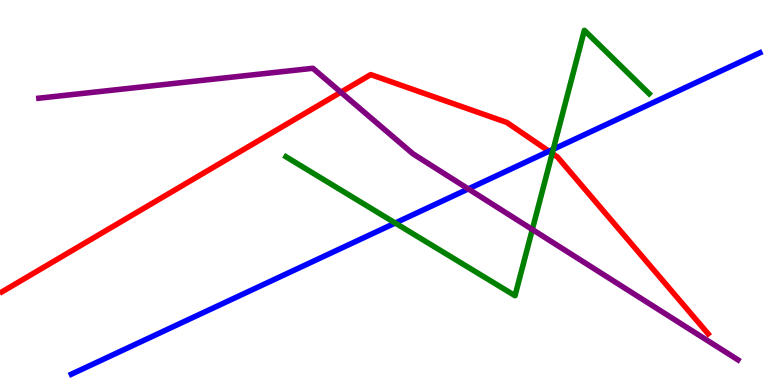[{'lines': ['blue', 'red'], 'intersections': [{'x': 7.08, 'y': 6.07}]}, {'lines': ['green', 'red'], 'intersections': [{'x': 7.13, 'y': 6.01}]}, {'lines': ['purple', 'red'], 'intersections': [{'x': 4.4, 'y': 7.6}]}, {'lines': ['blue', 'green'], 'intersections': [{'x': 5.1, 'y': 4.21}, {'x': 7.14, 'y': 6.12}]}, {'lines': ['blue', 'purple'], 'intersections': [{'x': 6.04, 'y': 5.09}]}, {'lines': ['green', 'purple'], 'intersections': [{'x': 6.87, 'y': 4.04}]}]